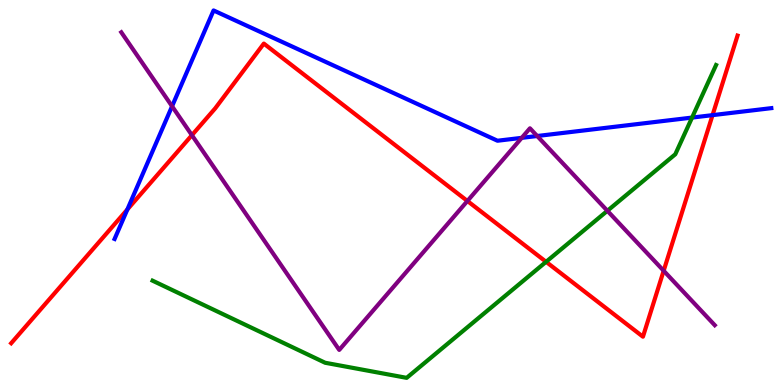[{'lines': ['blue', 'red'], 'intersections': [{'x': 1.64, 'y': 4.56}, {'x': 9.19, 'y': 7.01}]}, {'lines': ['green', 'red'], 'intersections': [{'x': 7.05, 'y': 3.2}]}, {'lines': ['purple', 'red'], 'intersections': [{'x': 2.48, 'y': 6.49}, {'x': 6.03, 'y': 4.78}, {'x': 8.56, 'y': 2.97}]}, {'lines': ['blue', 'green'], 'intersections': [{'x': 8.93, 'y': 6.95}]}, {'lines': ['blue', 'purple'], 'intersections': [{'x': 2.22, 'y': 7.24}, {'x': 6.73, 'y': 6.42}, {'x': 6.93, 'y': 6.47}]}, {'lines': ['green', 'purple'], 'intersections': [{'x': 7.84, 'y': 4.52}]}]